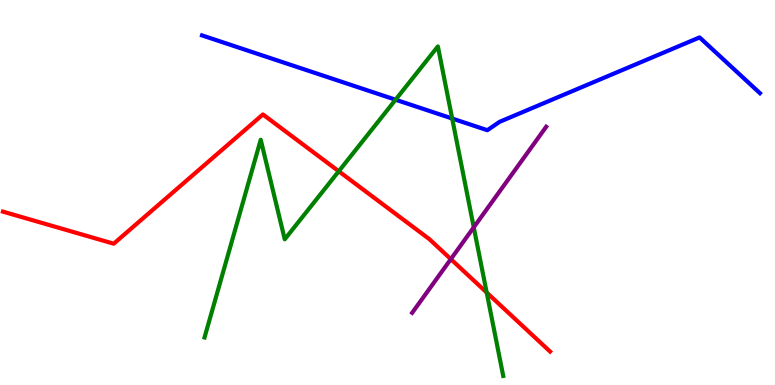[{'lines': ['blue', 'red'], 'intersections': []}, {'lines': ['green', 'red'], 'intersections': [{'x': 4.37, 'y': 5.55}, {'x': 6.28, 'y': 2.4}]}, {'lines': ['purple', 'red'], 'intersections': [{'x': 5.82, 'y': 3.27}]}, {'lines': ['blue', 'green'], 'intersections': [{'x': 5.1, 'y': 7.41}, {'x': 5.83, 'y': 6.92}]}, {'lines': ['blue', 'purple'], 'intersections': []}, {'lines': ['green', 'purple'], 'intersections': [{'x': 6.11, 'y': 4.1}]}]